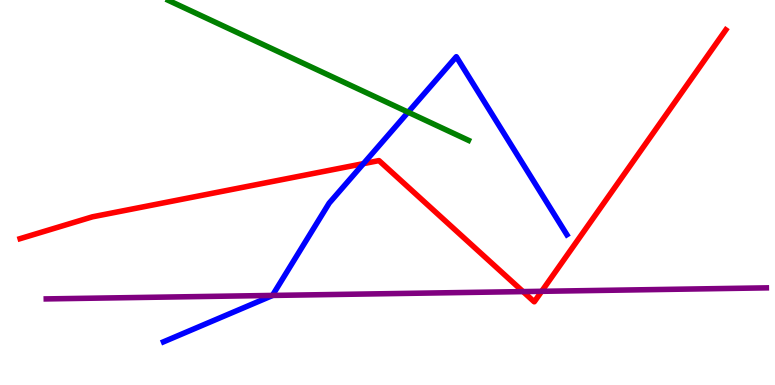[{'lines': ['blue', 'red'], 'intersections': [{'x': 4.69, 'y': 5.75}]}, {'lines': ['green', 'red'], 'intersections': []}, {'lines': ['purple', 'red'], 'intersections': [{'x': 6.75, 'y': 2.43}, {'x': 6.99, 'y': 2.43}]}, {'lines': ['blue', 'green'], 'intersections': [{'x': 5.27, 'y': 7.09}]}, {'lines': ['blue', 'purple'], 'intersections': [{'x': 3.52, 'y': 2.33}]}, {'lines': ['green', 'purple'], 'intersections': []}]